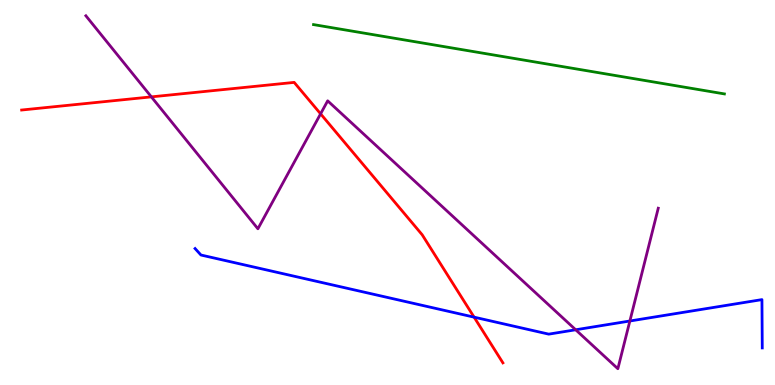[{'lines': ['blue', 'red'], 'intersections': [{'x': 6.12, 'y': 1.76}]}, {'lines': ['green', 'red'], 'intersections': []}, {'lines': ['purple', 'red'], 'intersections': [{'x': 1.95, 'y': 7.48}, {'x': 4.14, 'y': 7.04}]}, {'lines': ['blue', 'green'], 'intersections': []}, {'lines': ['blue', 'purple'], 'intersections': [{'x': 7.43, 'y': 1.43}, {'x': 8.13, 'y': 1.66}]}, {'lines': ['green', 'purple'], 'intersections': []}]